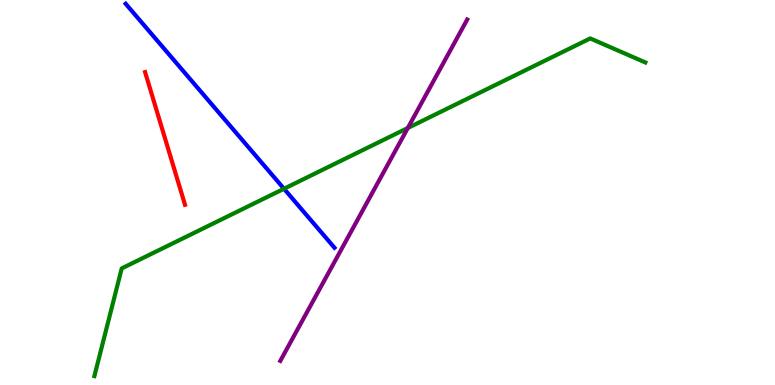[{'lines': ['blue', 'red'], 'intersections': []}, {'lines': ['green', 'red'], 'intersections': []}, {'lines': ['purple', 'red'], 'intersections': []}, {'lines': ['blue', 'green'], 'intersections': [{'x': 3.66, 'y': 5.1}]}, {'lines': ['blue', 'purple'], 'intersections': []}, {'lines': ['green', 'purple'], 'intersections': [{'x': 5.26, 'y': 6.68}]}]